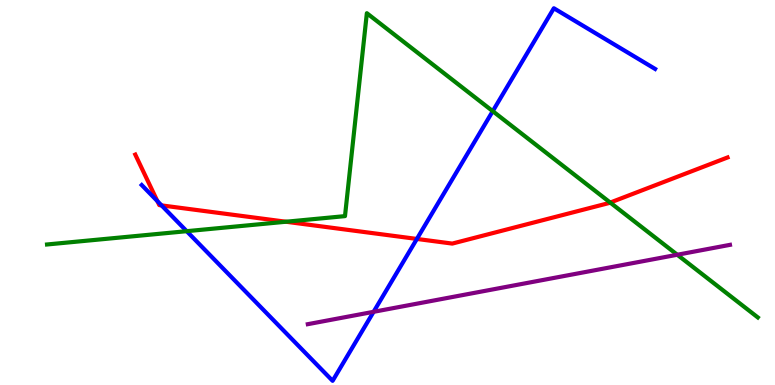[{'lines': ['blue', 'red'], 'intersections': [{'x': 2.03, 'y': 4.78}, {'x': 2.08, 'y': 4.67}, {'x': 5.38, 'y': 3.79}]}, {'lines': ['green', 'red'], 'intersections': [{'x': 3.69, 'y': 4.24}, {'x': 7.87, 'y': 4.74}]}, {'lines': ['purple', 'red'], 'intersections': []}, {'lines': ['blue', 'green'], 'intersections': [{'x': 2.41, 'y': 4.0}, {'x': 6.36, 'y': 7.11}]}, {'lines': ['blue', 'purple'], 'intersections': [{'x': 4.82, 'y': 1.9}]}, {'lines': ['green', 'purple'], 'intersections': [{'x': 8.74, 'y': 3.38}]}]